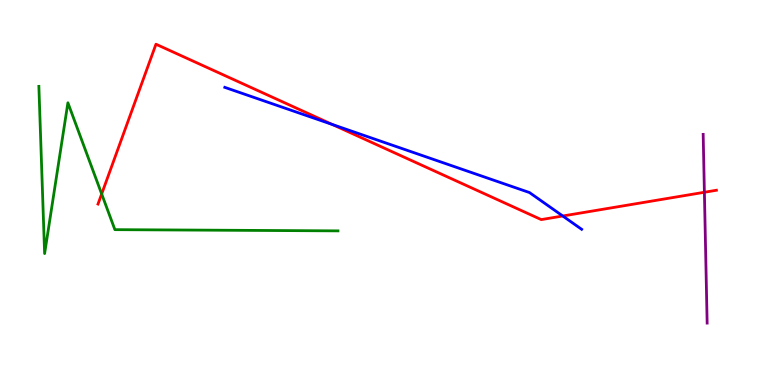[{'lines': ['blue', 'red'], 'intersections': [{'x': 4.29, 'y': 6.77}, {'x': 7.26, 'y': 4.39}]}, {'lines': ['green', 'red'], 'intersections': [{'x': 1.31, 'y': 4.96}]}, {'lines': ['purple', 'red'], 'intersections': [{'x': 9.09, 'y': 5.01}]}, {'lines': ['blue', 'green'], 'intersections': []}, {'lines': ['blue', 'purple'], 'intersections': []}, {'lines': ['green', 'purple'], 'intersections': []}]